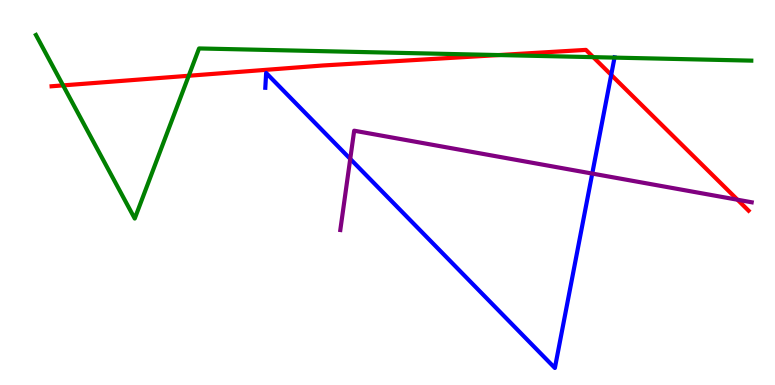[{'lines': ['blue', 'red'], 'intersections': [{'x': 7.89, 'y': 8.05}]}, {'lines': ['green', 'red'], 'intersections': [{'x': 0.814, 'y': 7.78}, {'x': 2.44, 'y': 8.03}, {'x': 6.43, 'y': 8.57}, {'x': 7.65, 'y': 8.52}]}, {'lines': ['purple', 'red'], 'intersections': [{'x': 9.52, 'y': 4.81}]}, {'lines': ['blue', 'green'], 'intersections': [{'x': 7.93, 'y': 8.5}]}, {'lines': ['blue', 'purple'], 'intersections': [{'x': 4.52, 'y': 5.87}, {'x': 7.64, 'y': 5.49}]}, {'lines': ['green', 'purple'], 'intersections': []}]